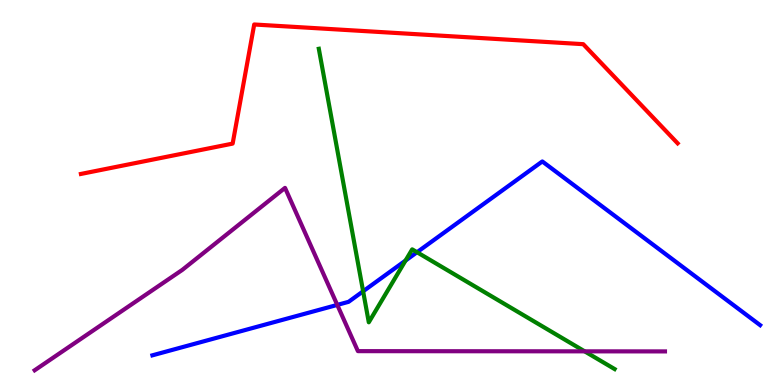[{'lines': ['blue', 'red'], 'intersections': []}, {'lines': ['green', 'red'], 'intersections': []}, {'lines': ['purple', 'red'], 'intersections': []}, {'lines': ['blue', 'green'], 'intersections': [{'x': 4.69, 'y': 2.43}, {'x': 5.23, 'y': 3.23}, {'x': 5.38, 'y': 3.45}]}, {'lines': ['blue', 'purple'], 'intersections': [{'x': 4.35, 'y': 2.08}]}, {'lines': ['green', 'purple'], 'intersections': [{'x': 7.54, 'y': 0.874}]}]